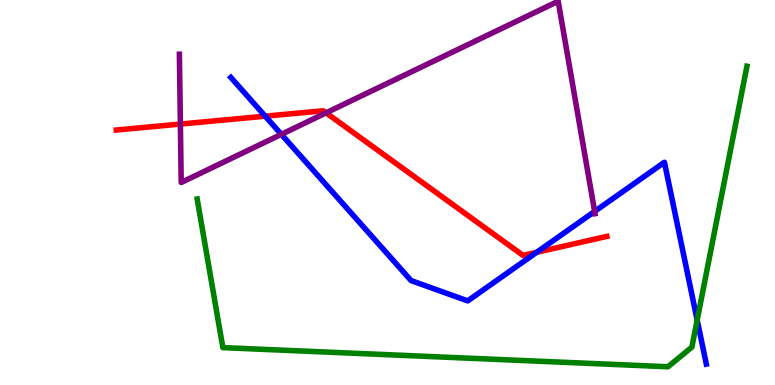[{'lines': ['blue', 'red'], 'intersections': [{'x': 3.42, 'y': 6.98}, {'x': 6.92, 'y': 3.45}]}, {'lines': ['green', 'red'], 'intersections': []}, {'lines': ['purple', 'red'], 'intersections': [{'x': 2.33, 'y': 6.78}, {'x': 4.21, 'y': 7.07}]}, {'lines': ['blue', 'green'], 'intersections': [{'x': 9.0, 'y': 1.69}]}, {'lines': ['blue', 'purple'], 'intersections': [{'x': 3.63, 'y': 6.51}, {'x': 7.67, 'y': 4.51}]}, {'lines': ['green', 'purple'], 'intersections': []}]